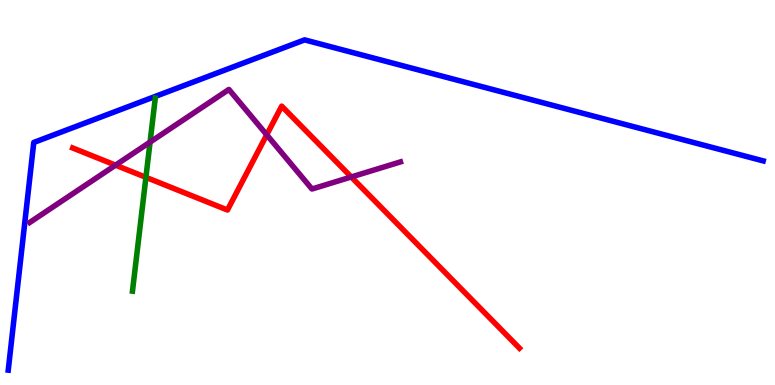[{'lines': ['blue', 'red'], 'intersections': []}, {'lines': ['green', 'red'], 'intersections': [{'x': 1.88, 'y': 5.39}]}, {'lines': ['purple', 'red'], 'intersections': [{'x': 1.49, 'y': 5.71}, {'x': 3.44, 'y': 6.5}, {'x': 4.53, 'y': 5.4}]}, {'lines': ['blue', 'green'], 'intersections': []}, {'lines': ['blue', 'purple'], 'intersections': []}, {'lines': ['green', 'purple'], 'intersections': [{'x': 1.94, 'y': 6.31}]}]